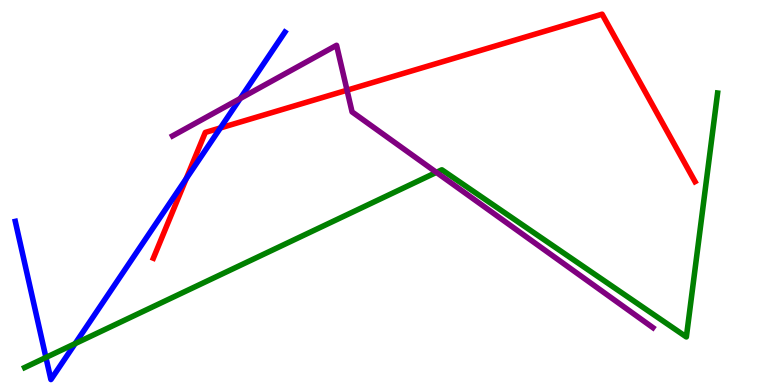[{'lines': ['blue', 'red'], 'intersections': [{'x': 2.4, 'y': 5.36}, {'x': 2.84, 'y': 6.68}]}, {'lines': ['green', 'red'], 'intersections': []}, {'lines': ['purple', 'red'], 'intersections': [{'x': 4.48, 'y': 7.66}]}, {'lines': ['blue', 'green'], 'intersections': [{'x': 0.593, 'y': 0.715}, {'x': 0.969, 'y': 1.07}]}, {'lines': ['blue', 'purple'], 'intersections': [{'x': 3.1, 'y': 7.44}]}, {'lines': ['green', 'purple'], 'intersections': [{'x': 5.63, 'y': 5.52}]}]